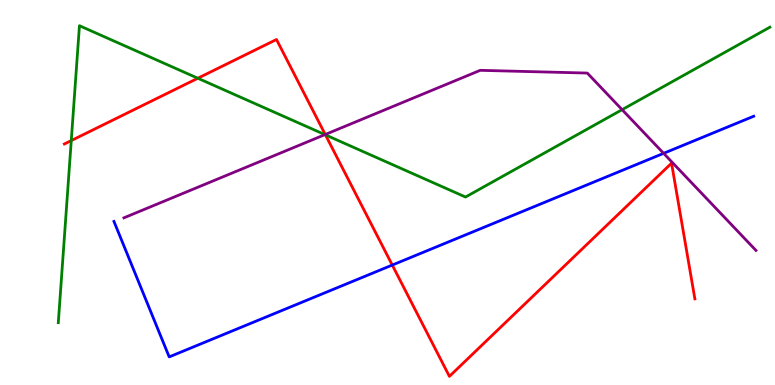[{'lines': ['blue', 'red'], 'intersections': [{'x': 5.06, 'y': 3.12}]}, {'lines': ['green', 'red'], 'intersections': [{'x': 0.92, 'y': 6.35}, {'x': 2.55, 'y': 7.97}, {'x': 4.2, 'y': 6.5}]}, {'lines': ['purple', 'red'], 'intersections': [{'x': 4.2, 'y': 6.51}]}, {'lines': ['blue', 'green'], 'intersections': []}, {'lines': ['blue', 'purple'], 'intersections': [{'x': 8.56, 'y': 6.02}]}, {'lines': ['green', 'purple'], 'intersections': [{'x': 4.19, 'y': 6.5}, {'x': 8.03, 'y': 7.15}]}]